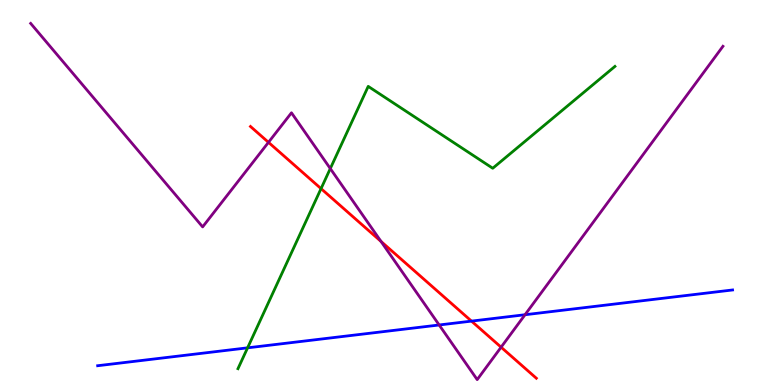[{'lines': ['blue', 'red'], 'intersections': [{'x': 6.08, 'y': 1.66}]}, {'lines': ['green', 'red'], 'intersections': [{'x': 4.14, 'y': 5.1}]}, {'lines': ['purple', 'red'], 'intersections': [{'x': 3.46, 'y': 6.3}, {'x': 4.92, 'y': 3.73}, {'x': 6.47, 'y': 0.982}]}, {'lines': ['blue', 'green'], 'intersections': [{'x': 3.19, 'y': 0.965}]}, {'lines': ['blue', 'purple'], 'intersections': [{'x': 5.67, 'y': 1.56}, {'x': 6.77, 'y': 1.83}]}, {'lines': ['green', 'purple'], 'intersections': [{'x': 4.26, 'y': 5.62}]}]